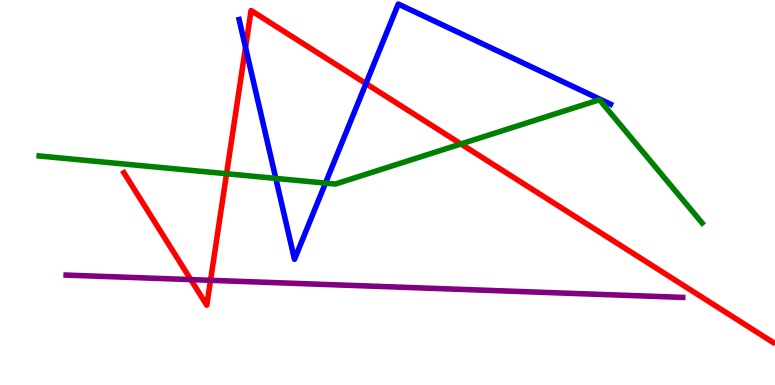[{'lines': ['blue', 'red'], 'intersections': [{'x': 3.17, 'y': 8.77}, {'x': 4.72, 'y': 7.83}]}, {'lines': ['green', 'red'], 'intersections': [{'x': 2.92, 'y': 5.49}, {'x': 5.95, 'y': 6.26}]}, {'lines': ['purple', 'red'], 'intersections': [{'x': 2.46, 'y': 2.74}, {'x': 2.72, 'y': 2.72}]}, {'lines': ['blue', 'green'], 'intersections': [{'x': 3.56, 'y': 5.37}, {'x': 4.2, 'y': 5.24}]}, {'lines': ['blue', 'purple'], 'intersections': []}, {'lines': ['green', 'purple'], 'intersections': []}]